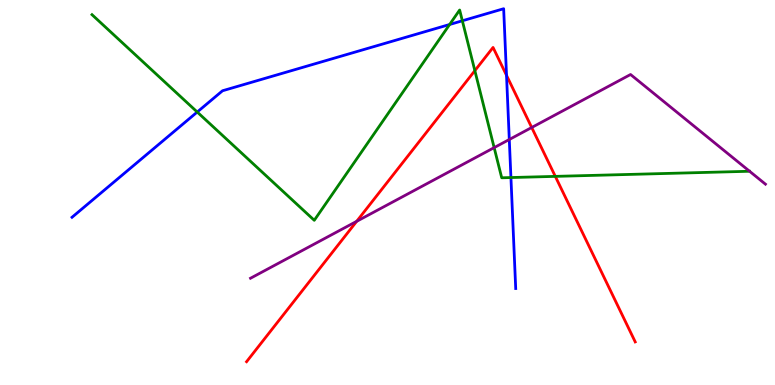[{'lines': ['blue', 'red'], 'intersections': [{'x': 6.54, 'y': 8.04}]}, {'lines': ['green', 'red'], 'intersections': [{'x': 6.13, 'y': 8.16}, {'x': 7.17, 'y': 5.42}]}, {'lines': ['purple', 'red'], 'intersections': [{'x': 4.6, 'y': 4.25}, {'x': 6.86, 'y': 6.69}]}, {'lines': ['blue', 'green'], 'intersections': [{'x': 2.54, 'y': 7.09}, {'x': 5.8, 'y': 9.36}, {'x': 5.97, 'y': 9.46}, {'x': 6.59, 'y': 5.39}]}, {'lines': ['blue', 'purple'], 'intersections': [{'x': 6.57, 'y': 6.38}]}, {'lines': ['green', 'purple'], 'intersections': [{'x': 6.38, 'y': 6.17}]}]